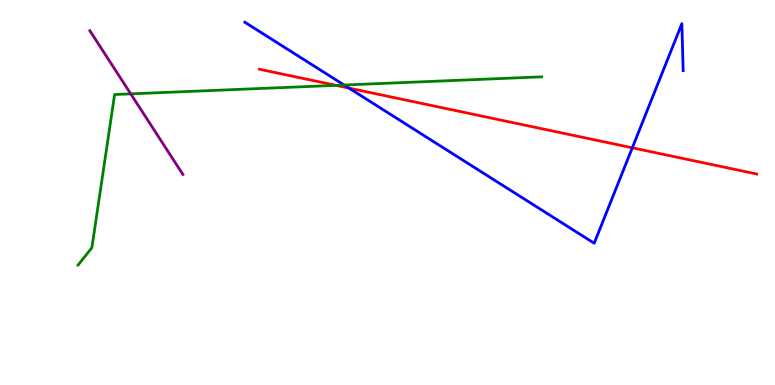[{'lines': ['blue', 'red'], 'intersections': [{'x': 4.5, 'y': 7.71}, {'x': 8.16, 'y': 6.16}]}, {'lines': ['green', 'red'], 'intersections': [{'x': 4.34, 'y': 7.78}]}, {'lines': ['purple', 'red'], 'intersections': []}, {'lines': ['blue', 'green'], 'intersections': [{'x': 4.44, 'y': 7.79}]}, {'lines': ['blue', 'purple'], 'intersections': []}, {'lines': ['green', 'purple'], 'intersections': [{'x': 1.69, 'y': 7.56}]}]